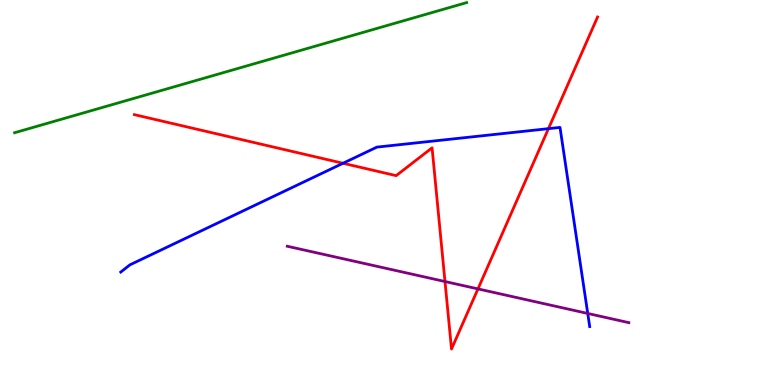[{'lines': ['blue', 'red'], 'intersections': [{'x': 4.43, 'y': 5.76}, {'x': 7.08, 'y': 6.66}]}, {'lines': ['green', 'red'], 'intersections': []}, {'lines': ['purple', 'red'], 'intersections': [{'x': 5.74, 'y': 2.69}, {'x': 6.17, 'y': 2.5}]}, {'lines': ['blue', 'green'], 'intersections': []}, {'lines': ['blue', 'purple'], 'intersections': [{'x': 7.58, 'y': 1.86}]}, {'lines': ['green', 'purple'], 'intersections': []}]